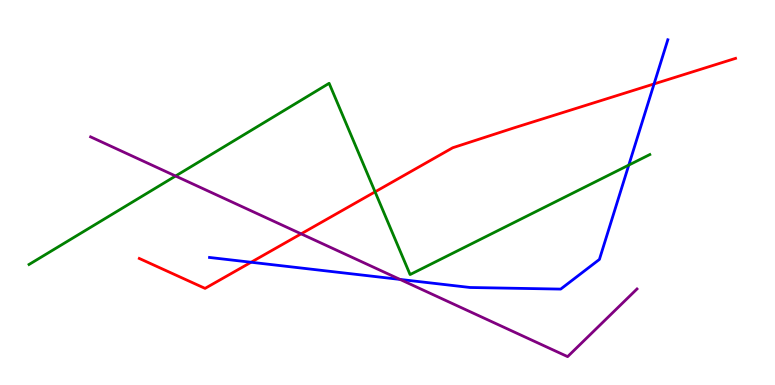[{'lines': ['blue', 'red'], 'intersections': [{'x': 3.24, 'y': 3.19}, {'x': 8.44, 'y': 7.82}]}, {'lines': ['green', 'red'], 'intersections': [{'x': 4.84, 'y': 5.02}]}, {'lines': ['purple', 'red'], 'intersections': [{'x': 3.89, 'y': 3.93}]}, {'lines': ['blue', 'green'], 'intersections': [{'x': 8.11, 'y': 5.71}]}, {'lines': ['blue', 'purple'], 'intersections': [{'x': 5.16, 'y': 2.74}]}, {'lines': ['green', 'purple'], 'intersections': [{'x': 2.27, 'y': 5.43}]}]